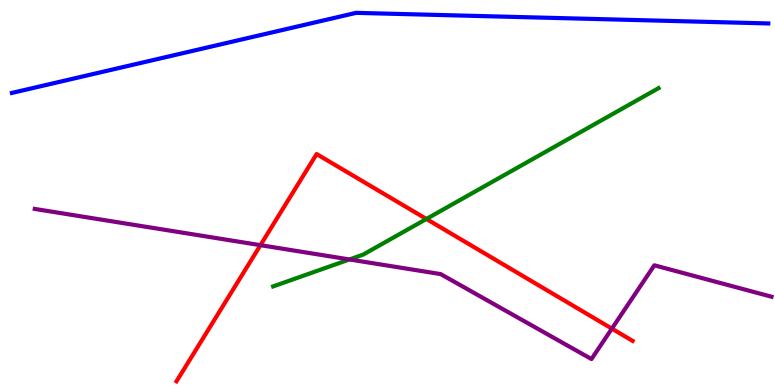[{'lines': ['blue', 'red'], 'intersections': []}, {'lines': ['green', 'red'], 'intersections': [{'x': 5.5, 'y': 4.31}]}, {'lines': ['purple', 'red'], 'intersections': [{'x': 3.36, 'y': 3.63}, {'x': 7.9, 'y': 1.46}]}, {'lines': ['blue', 'green'], 'intersections': []}, {'lines': ['blue', 'purple'], 'intersections': []}, {'lines': ['green', 'purple'], 'intersections': [{'x': 4.51, 'y': 3.26}]}]